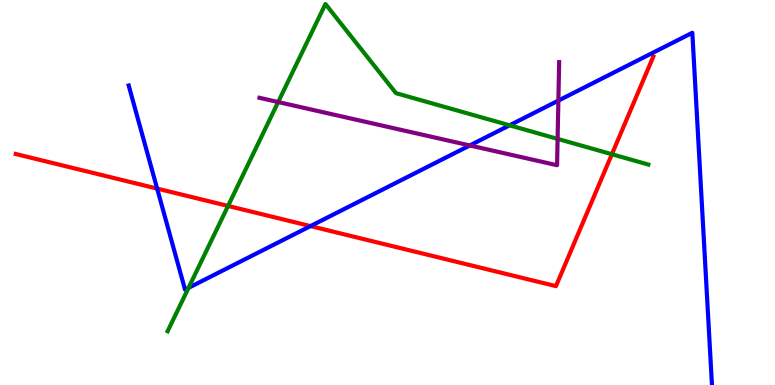[{'lines': ['blue', 'red'], 'intersections': [{'x': 2.03, 'y': 5.1}, {'x': 4.01, 'y': 4.13}]}, {'lines': ['green', 'red'], 'intersections': [{'x': 2.94, 'y': 4.65}, {'x': 7.9, 'y': 5.99}]}, {'lines': ['purple', 'red'], 'intersections': []}, {'lines': ['blue', 'green'], 'intersections': [{'x': 2.43, 'y': 2.52}, {'x': 6.58, 'y': 6.75}]}, {'lines': ['blue', 'purple'], 'intersections': [{'x': 6.06, 'y': 6.22}, {'x': 7.2, 'y': 7.39}]}, {'lines': ['green', 'purple'], 'intersections': [{'x': 3.59, 'y': 7.35}, {'x': 7.19, 'y': 6.39}]}]